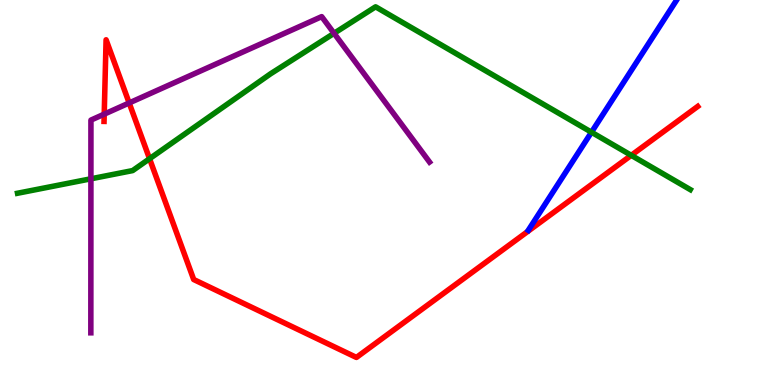[{'lines': ['blue', 'red'], 'intersections': []}, {'lines': ['green', 'red'], 'intersections': [{'x': 1.93, 'y': 5.88}, {'x': 8.15, 'y': 5.97}]}, {'lines': ['purple', 'red'], 'intersections': [{'x': 1.34, 'y': 7.04}, {'x': 1.67, 'y': 7.33}]}, {'lines': ['blue', 'green'], 'intersections': [{'x': 7.63, 'y': 6.57}]}, {'lines': ['blue', 'purple'], 'intersections': []}, {'lines': ['green', 'purple'], 'intersections': [{'x': 1.17, 'y': 5.36}, {'x': 4.31, 'y': 9.13}]}]